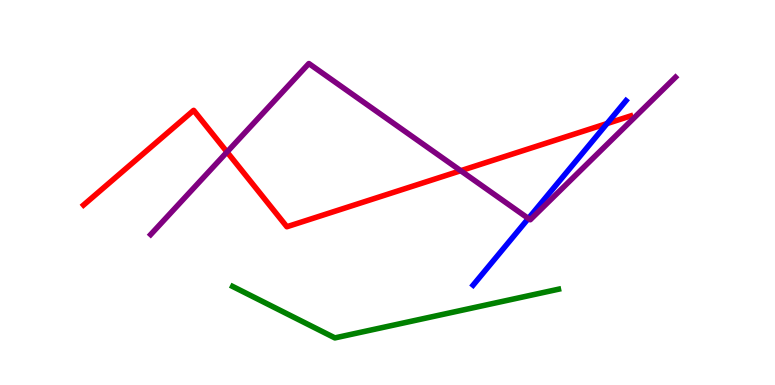[{'lines': ['blue', 'red'], 'intersections': [{'x': 7.83, 'y': 6.79}]}, {'lines': ['green', 'red'], 'intersections': []}, {'lines': ['purple', 'red'], 'intersections': [{'x': 2.93, 'y': 6.05}, {'x': 5.94, 'y': 5.57}]}, {'lines': ['blue', 'green'], 'intersections': []}, {'lines': ['blue', 'purple'], 'intersections': [{'x': 6.82, 'y': 4.33}]}, {'lines': ['green', 'purple'], 'intersections': []}]